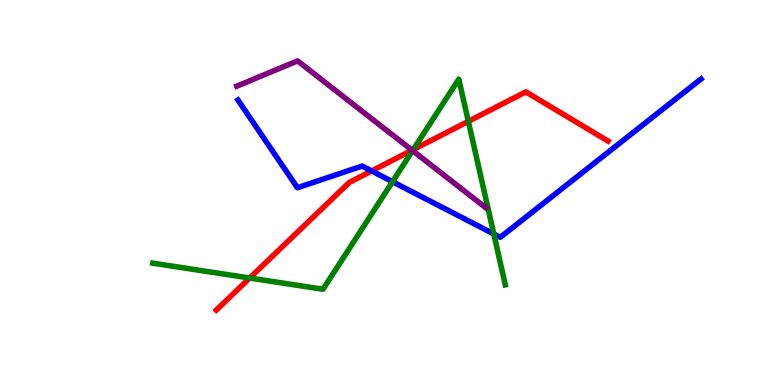[{'lines': ['blue', 'red'], 'intersections': [{'x': 4.8, 'y': 5.56}]}, {'lines': ['green', 'red'], 'intersections': [{'x': 3.22, 'y': 2.78}, {'x': 5.33, 'y': 6.11}, {'x': 6.04, 'y': 6.85}]}, {'lines': ['purple', 'red'], 'intersections': [{'x': 5.32, 'y': 6.1}]}, {'lines': ['blue', 'green'], 'intersections': [{'x': 5.06, 'y': 5.28}, {'x': 6.37, 'y': 3.92}]}, {'lines': ['blue', 'purple'], 'intersections': []}, {'lines': ['green', 'purple'], 'intersections': [{'x': 5.32, 'y': 6.09}]}]